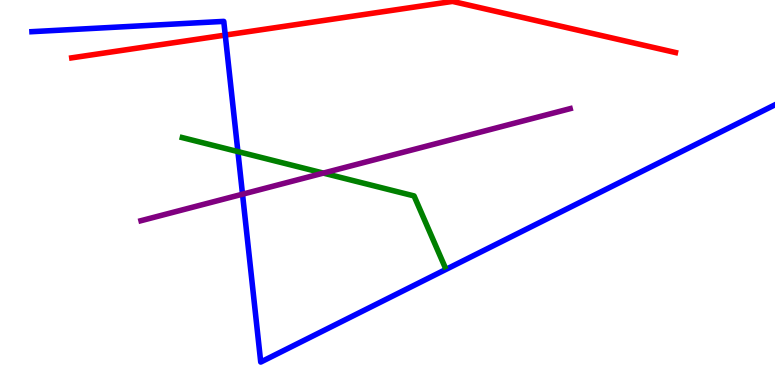[{'lines': ['blue', 'red'], 'intersections': [{'x': 2.91, 'y': 9.09}]}, {'lines': ['green', 'red'], 'intersections': []}, {'lines': ['purple', 'red'], 'intersections': []}, {'lines': ['blue', 'green'], 'intersections': [{'x': 3.07, 'y': 6.06}]}, {'lines': ['blue', 'purple'], 'intersections': [{'x': 3.13, 'y': 4.96}]}, {'lines': ['green', 'purple'], 'intersections': [{'x': 4.17, 'y': 5.5}]}]